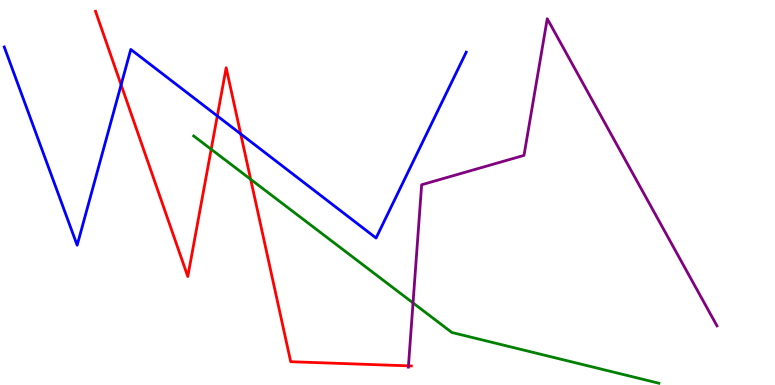[{'lines': ['blue', 'red'], 'intersections': [{'x': 1.56, 'y': 7.8}, {'x': 2.8, 'y': 6.99}, {'x': 3.11, 'y': 6.52}]}, {'lines': ['green', 'red'], 'intersections': [{'x': 2.72, 'y': 6.12}, {'x': 3.23, 'y': 5.34}]}, {'lines': ['purple', 'red'], 'intersections': [{'x': 5.27, 'y': 0.497}]}, {'lines': ['blue', 'green'], 'intersections': []}, {'lines': ['blue', 'purple'], 'intersections': []}, {'lines': ['green', 'purple'], 'intersections': [{'x': 5.33, 'y': 2.13}]}]